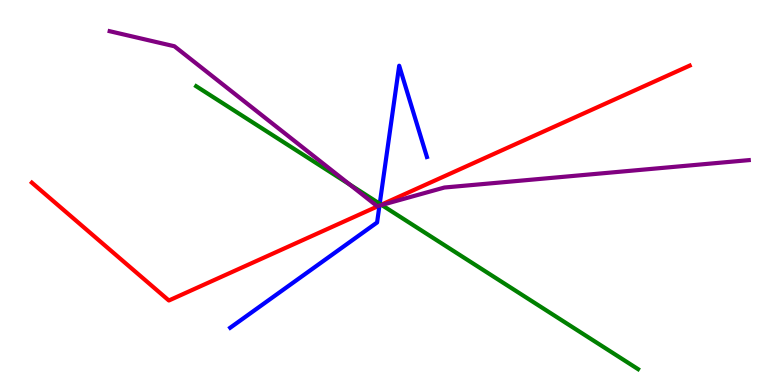[{'lines': ['blue', 'red'], 'intersections': [{'x': 4.9, 'y': 4.66}]}, {'lines': ['green', 'red'], 'intersections': [{'x': 4.92, 'y': 4.68}]}, {'lines': ['purple', 'red'], 'intersections': [{'x': 4.89, 'y': 4.66}]}, {'lines': ['blue', 'green'], 'intersections': [{'x': 4.9, 'y': 4.71}]}, {'lines': ['blue', 'purple'], 'intersections': [{'x': 4.9, 'y': 4.66}]}, {'lines': ['green', 'purple'], 'intersections': [{'x': 4.51, 'y': 5.21}, {'x': 4.92, 'y': 4.68}]}]